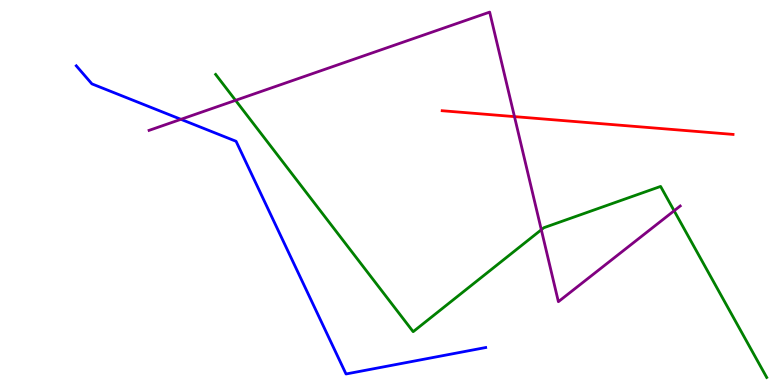[{'lines': ['blue', 'red'], 'intersections': []}, {'lines': ['green', 'red'], 'intersections': []}, {'lines': ['purple', 'red'], 'intersections': [{'x': 6.64, 'y': 6.97}]}, {'lines': ['blue', 'green'], 'intersections': []}, {'lines': ['blue', 'purple'], 'intersections': [{'x': 2.33, 'y': 6.9}]}, {'lines': ['green', 'purple'], 'intersections': [{'x': 3.04, 'y': 7.39}, {'x': 6.98, 'y': 4.03}, {'x': 8.7, 'y': 4.53}]}]